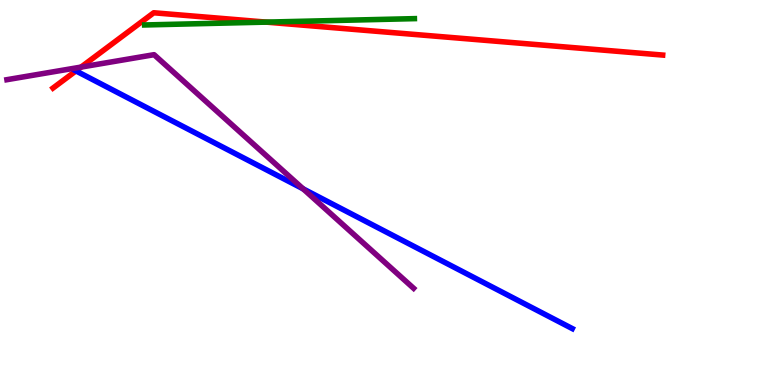[{'lines': ['blue', 'red'], 'intersections': [{'x': 0.98, 'y': 8.16}]}, {'lines': ['green', 'red'], 'intersections': [{'x': 3.43, 'y': 9.43}]}, {'lines': ['purple', 'red'], 'intersections': [{'x': 1.05, 'y': 8.26}]}, {'lines': ['blue', 'green'], 'intersections': []}, {'lines': ['blue', 'purple'], 'intersections': [{'x': 3.91, 'y': 5.09}]}, {'lines': ['green', 'purple'], 'intersections': []}]